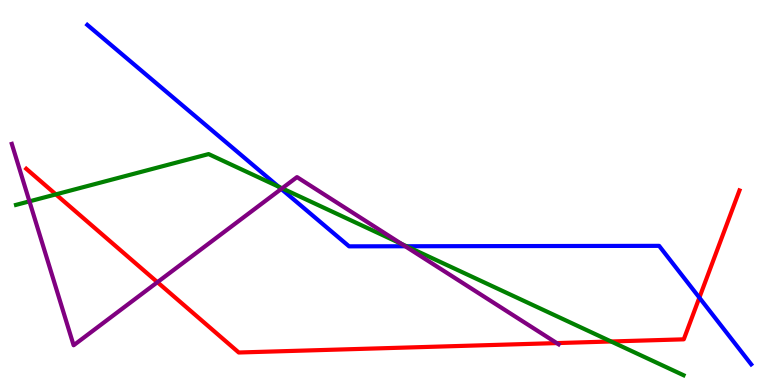[{'lines': ['blue', 'red'], 'intersections': [{'x': 9.02, 'y': 2.27}]}, {'lines': ['green', 'red'], 'intersections': [{'x': 0.721, 'y': 4.95}, {'x': 7.88, 'y': 1.13}]}, {'lines': ['purple', 'red'], 'intersections': [{'x': 2.03, 'y': 2.67}, {'x': 7.18, 'y': 1.09}]}, {'lines': ['blue', 'green'], 'intersections': [{'x': 3.59, 'y': 5.15}, {'x': 5.25, 'y': 3.6}]}, {'lines': ['blue', 'purple'], 'intersections': [{'x': 3.63, 'y': 5.09}, {'x': 5.23, 'y': 3.6}]}, {'lines': ['green', 'purple'], 'intersections': [{'x': 0.38, 'y': 4.77}, {'x': 3.64, 'y': 5.11}, {'x': 5.18, 'y': 3.66}]}]